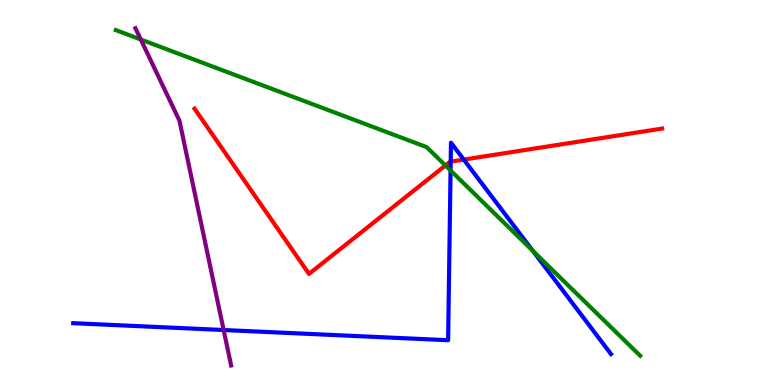[{'lines': ['blue', 'red'], 'intersections': [{'x': 5.82, 'y': 5.8}, {'x': 5.98, 'y': 5.85}]}, {'lines': ['green', 'red'], 'intersections': [{'x': 5.75, 'y': 5.7}]}, {'lines': ['purple', 'red'], 'intersections': []}, {'lines': ['blue', 'green'], 'intersections': [{'x': 5.81, 'y': 5.57}, {'x': 6.88, 'y': 3.48}]}, {'lines': ['blue', 'purple'], 'intersections': [{'x': 2.89, 'y': 1.43}]}, {'lines': ['green', 'purple'], 'intersections': [{'x': 1.82, 'y': 8.97}]}]